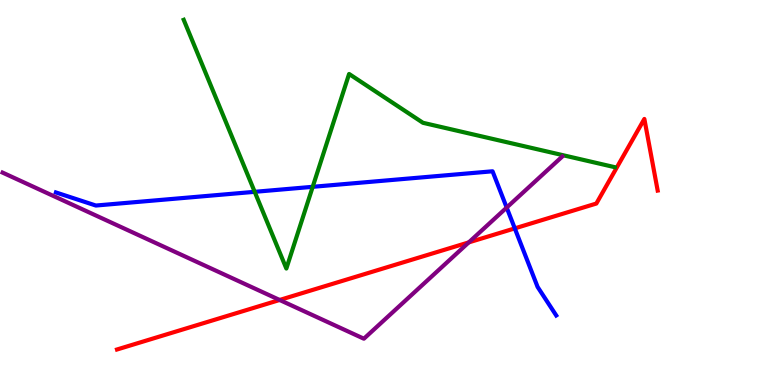[{'lines': ['blue', 'red'], 'intersections': [{'x': 6.64, 'y': 4.07}]}, {'lines': ['green', 'red'], 'intersections': []}, {'lines': ['purple', 'red'], 'intersections': [{'x': 3.61, 'y': 2.21}, {'x': 6.05, 'y': 3.7}]}, {'lines': ['blue', 'green'], 'intersections': [{'x': 3.29, 'y': 5.02}, {'x': 4.03, 'y': 5.15}]}, {'lines': ['blue', 'purple'], 'intersections': [{'x': 6.54, 'y': 4.61}]}, {'lines': ['green', 'purple'], 'intersections': []}]